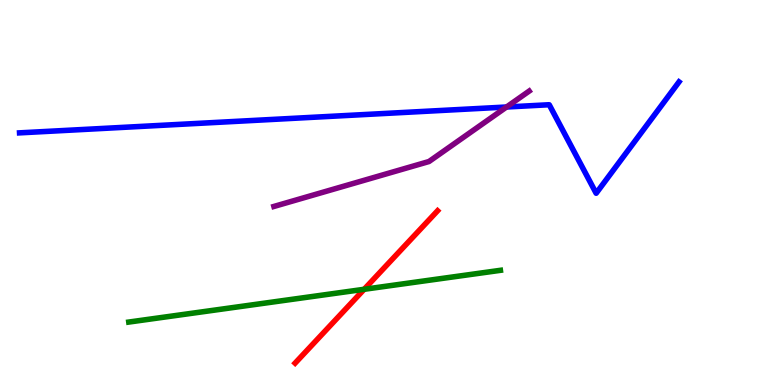[{'lines': ['blue', 'red'], 'intersections': []}, {'lines': ['green', 'red'], 'intersections': [{'x': 4.7, 'y': 2.49}]}, {'lines': ['purple', 'red'], 'intersections': []}, {'lines': ['blue', 'green'], 'intersections': []}, {'lines': ['blue', 'purple'], 'intersections': [{'x': 6.54, 'y': 7.22}]}, {'lines': ['green', 'purple'], 'intersections': []}]